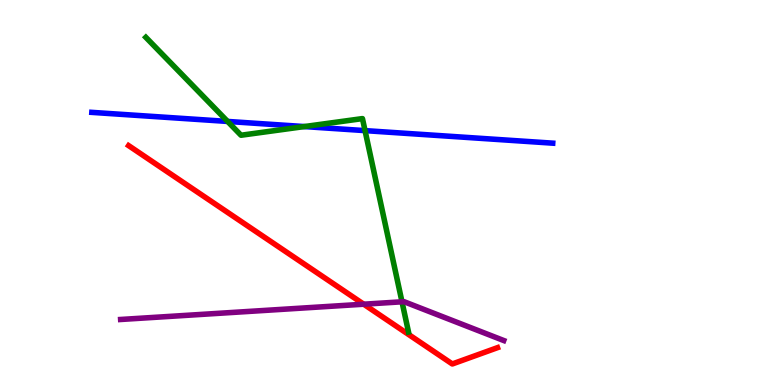[{'lines': ['blue', 'red'], 'intersections': []}, {'lines': ['green', 'red'], 'intersections': []}, {'lines': ['purple', 'red'], 'intersections': [{'x': 4.69, 'y': 2.1}]}, {'lines': ['blue', 'green'], 'intersections': [{'x': 2.94, 'y': 6.85}, {'x': 3.93, 'y': 6.71}, {'x': 4.71, 'y': 6.61}]}, {'lines': ['blue', 'purple'], 'intersections': []}, {'lines': ['green', 'purple'], 'intersections': [{'x': 5.19, 'y': 2.16}]}]